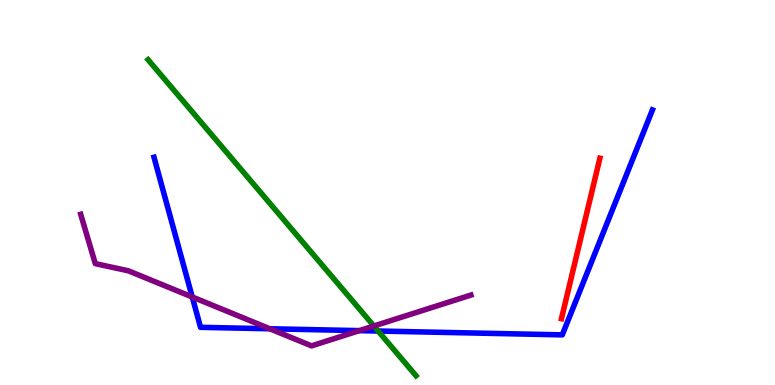[{'lines': ['blue', 'red'], 'intersections': []}, {'lines': ['green', 'red'], 'intersections': []}, {'lines': ['purple', 'red'], 'intersections': []}, {'lines': ['blue', 'green'], 'intersections': [{'x': 4.88, 'y': 1.4}]}, {'lines': ['blue', 'purple'], 'intersections': [{'x': 2.48, 'y': 2.29}, {'x': 3.48, 'y': 1.46}, {'x': 4.64, 'y': 1.41}]}, {'lines': ['green', 'purple'], 'intersections': [{'x': 4.82, 'y': 1.53}]}]